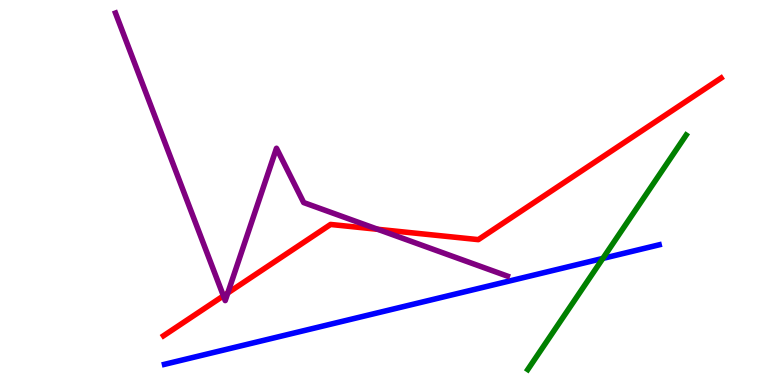[{'lines': ['blue', 'red'], 'intersections': []}, {'lines': ['green', 'red'], 'intersections': []}, {'lines': ['purple', 'red'], 'intersections': [{'x': 2.88, 'y': 2.32}, {'x': 2.94, 'y': 2.39}, {'x': 4.87, 'y': 4.04}]}, {'lines': ['blue', 'green'], 'intersections': [{'x': 7.78, 'y': 3.29}]}, {'lines': ['blue', 'purple'], 'intersections': []}, {'lines': ['green', 'purple'], 'intersections': []}]